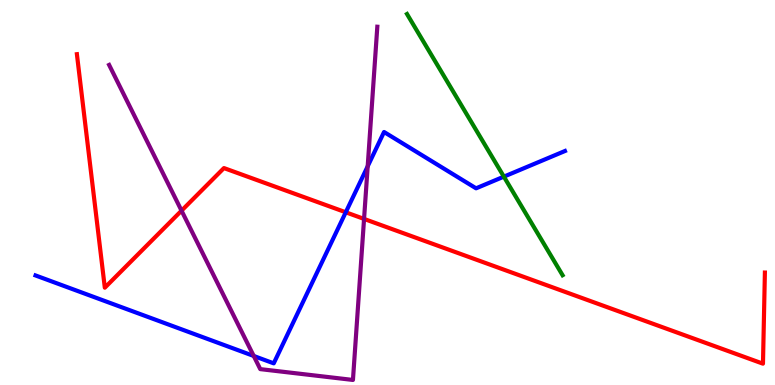[{'lines': ['blue', 'red'], 'intersections': [{'x': 4.46, 'y': 4.49}]}, {'lines': ['green', 'red'], 'intersections': []}, {'lines': ['purple', 'red'], 'intersections': [{'x': 2.34, 'y': 4.53}, {'x': 4.7, 'y': 4.31}]}, {'lines': ['blue', 'green'], 'intersections': [{'x': 6.5, 'y': 5.41}]}, {'lines': ['blue', 'purple'], 'intersections': [{'x': 3.27, 'y': 0.754}, {'x': 4.74, 'y': 5.68}]}, {'lines': ['green', 'purple'], 'intersections': []}]